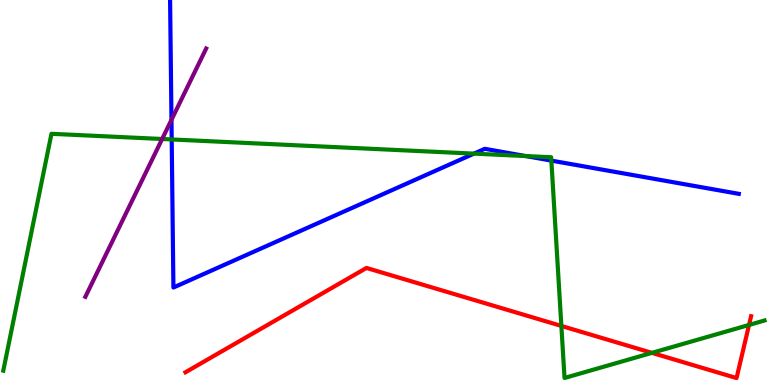[{'lines': ['blue', 'red'], 'intersections': []}, {'lines': ['green', 'red'], 'intersections': [{'x': 7.24, 'y': 1.53}, {'x': 8.41, 'y': 0.835}, {'x': 9.66, 'y': 1.56}]}, {'lines': ['purple', 'red'], 'intersections': []}, {'lines': ['blue', 'green'], 'intersections': [{'x': 2.22, 'y': 6.38}, {'x': 6.12, 'y': 6.01}, {'x': 6.78, 'y': 5.95}, {'x': 7.11, 'y': 5.83}]}, {'lines': ['blue', 'purple'], 'intersections': [{'x': 2.21, 'y': 6.89}]}, {'lines': ['green', 'purple'], 'intersections': [{'x': 2.09, 'y': 6.39}]}]